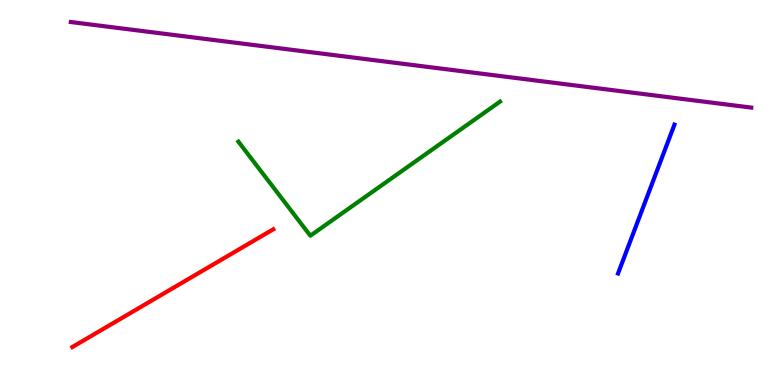[{'lines': ['blue', 'red'], 'intersections': []}, {'lines': ['green', 'red'], 'intersections': []}, {'lines': ['purple', 'red'], 'intersections': []}, {'lines': ['blue', 'green'], 'intersections': []}, {'lines': ['blue', 'purple'], 'intersections': []}, {'lines': ['green', 'purple'], 'intersections': []}]